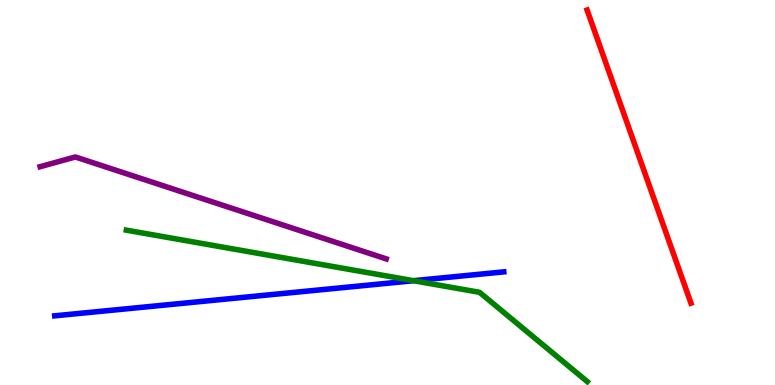[{'lines': ['blue', 'red'], 'intersections': []}, {'lines': ['green', 'red'], 'intersections': []}, {'lines': ['purple', 'red'], 'intersections': []}, {'lines': ['blue', 'green'], 'intersections': [{'x': 5.34, 'y': 2.71}]}, {'lines': ['blue', 'purple'], 'intersections': []}, {'lines': ['green', 'purple'], 'intersections': []}]